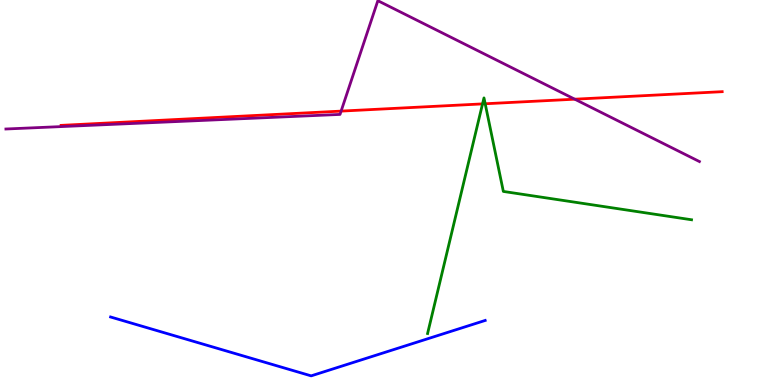[{'lines': ['blue', 'red'], 'intersections': []}, {'lines': ['green', 'red'], 'intersections': [{'x': 6.23, 'y': 7.3}, {'x': 6.26, 'y': 7.3}]}, {'lines': ['purple', 'red'], 'intersections': [{'x': 4.4, 'y': 7.11}, {'x': 7.42, 'y': 7.42}]}, {'lines': ['blue', 'green'], 'intersections': []}, {'lines': ['blue', 'purple'], 'intersections': []}, {'lines': ['green', 'purple'], 'intersections': []}]